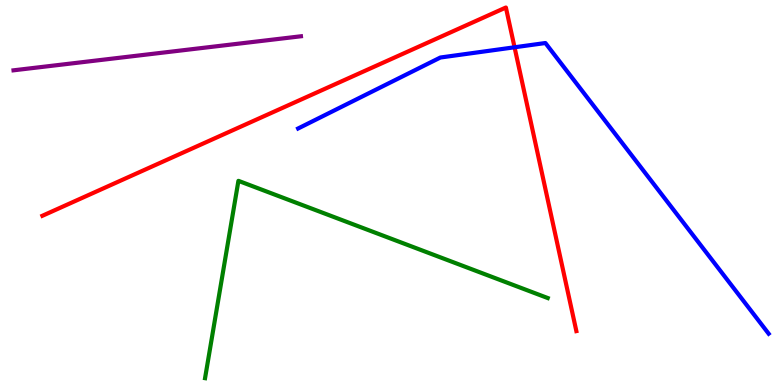[{'lines': ['blue', 'red'], 'intersections': [{'x': 6.64, 'y': 8.77}]}, {'lines': ['green', 'red'], 'intersections': []}, {'lines': ['purple', 'red'], 'intersections': []}, {'lines': ['blue', 'green'], 'intersections': []}, {'lines': ['blue', 'purple'], 'intersections': []}, {'lines': ['green', 'purple'], 'intersections': []}]